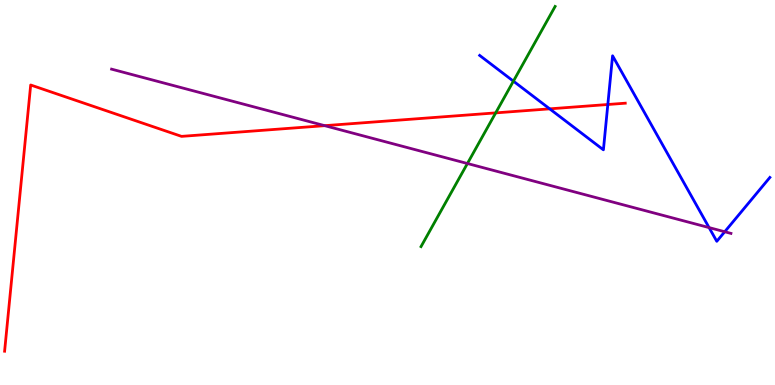[{'lines': ['blue', 'red'], 'intersections': [{'x': 7.09, 'y': 7.17}, {'x': 7.84, 'y': 7.29}]}, {'lines': ['green', 'red'], 'intersections': [{'x': 6.4, 'y': 7.07}]}, {'lines': ['purple', 'red'], 'intersections': [{'x': 4.19, 'y': 6.74}]}, {'lines': ['blue', 'green'], 'intersections': [{'x': 6.62, 'y': 7.89}]}, {'lines': ['blue', 'purple'], 'intersections': [{'x': 9.15, 'y': 4.09}, {'x': 9.35, 'y': 3.98}]}, {'lines': ['green', 'purple'], 'intersections': [{'x': 6.03, 'y': 5.75}]}]